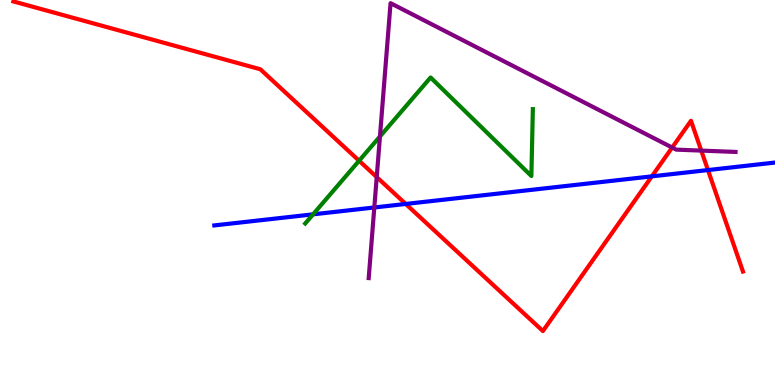[{'lines': ['blue', 'red'], 'intersections': [{'x': 5.24, 'y': 4.7}, {'x': 8.41, 'y': 5.42}, {'x': 9.14, 'y': 5.58}]}, {'lines': ['green', 'red'], 'intersections': [{'x': 4.63, 'y': 5.82}]}, {'lines': ['purple', 'red'], 'intersections': [{'x': 4.86, 'y': 5.4}, {'x': 8.67, 'y': 6.17}, {'x': 9.05, 'y': 6.09}]}, {'lines': ['blue', 'green'], 'intersections': [{'x': 4.04, 'y': 4.43}]}, {'lines': ['blue', 'purple'], 'intersections': [{'x': 4.83, 'y': 4.61}]}, {'lines': ['green', 'purple'], 'intersections': [{'x': 4.9, 'y': 6.46}]}]